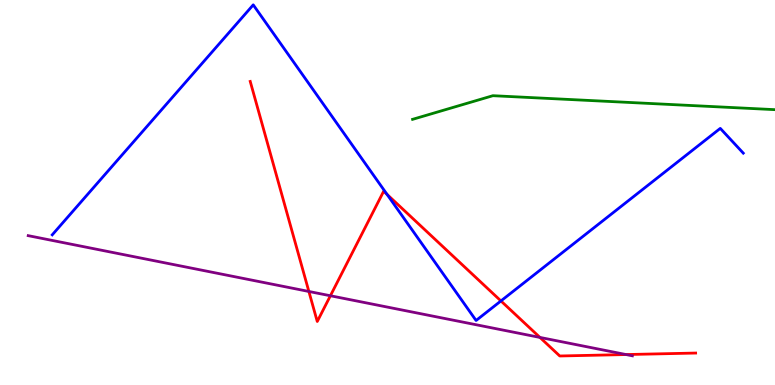[{'lines': ['blue', 'red'], 'intersections': [{'x': 4.99, 'y': 4.95}, {'x': 6.46, 'y': 2.18}]}, {'lines': ['green', 'red'], 'intersections': []}, {'lines': ['purple', 'red'], 'intersections': [{'x': 3.99, 'y': 2.43}, {'x': 4.26, 'y': 2.32}, {'x': 6.97, 'y': 1.24}, {'x': 8.08, 'y': 0.791}]}, {'lines': ['blue', 'green'], 'intersections': []}, {'lines': ['blue', 'purple'], 'intersections': []}, {'lines': ['green', 'purple'], 'intersections': []}]